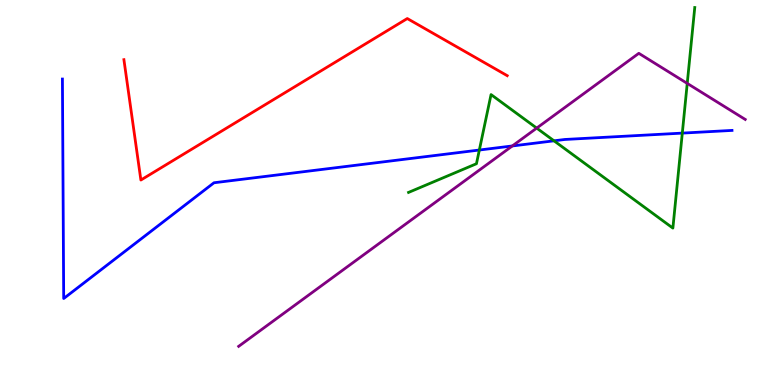[{'lines': ['blue', 'red'], 'intersections': []}, {'lines': ['green', 'red'], 'intersections': []}, {'lines': ['purple', 'red'], 'intersections': []}, {'lines': ['blue', 'green'], 'intersections': [{'x': 6.19, 'y': 6.1}, {'x': 7.15, 'y': 6.34}, {'x': 8.8, 'y': 6.54}]}, {'lines': ['blue', 'purple'], 'intersections': [{'x': 6.61, 'y': 6.21}]}, {'lines': ['green', 'purple'], 'intersections': [{'x': 6.93, 'y': 6.67}, {'x': 8.87, 'y': 7.83}]}]